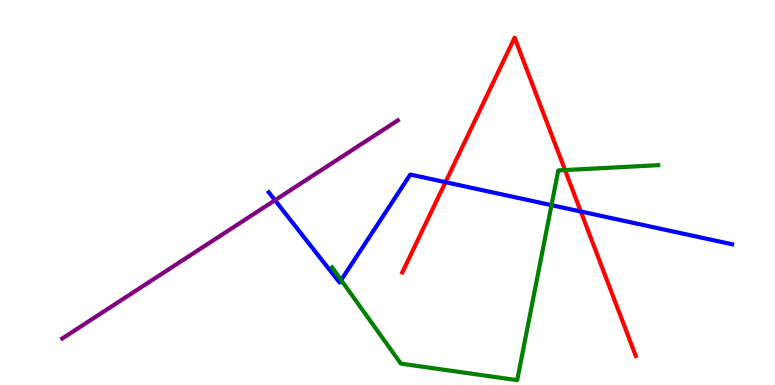[{'lines': ['blue', 'red'], 'intersections': [{'x': 5.75, 'y': 5.27}, {'x': 7.49, 'y': 4.51}]}, {'lines': ['green', 'red'], 'intersections': [{'x': 7.29, 'y': 5.58}]}, {'lines': ['purple', 'red'], 'intersections': []}, {'lines': ['blue', 'green'], 'intersections': [{'x': 4.4, 'y': 2.73}, {'x': 7.12, 'y': 4.67}]}, {'lines': ['blue', 'purple'], 'intersections': [{'x': 3.55, 'y': 4.8}]}, {'lines': ['green', 'purple'], 'intersections': []}]